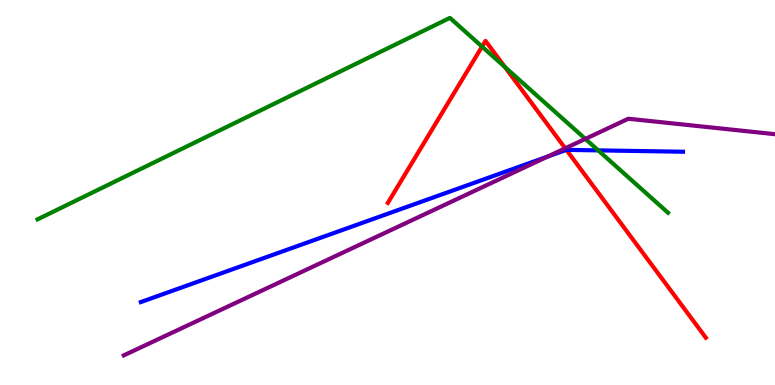[{'lines': ['blue', 'red'], 'intersections': [{'x': 7.31, 'y': 6.11}]}, {'lines': ['green', 'red'], 'intersections': [{'x': 6.22, 'y': 8.79}, {'x': 6.51, 'y': 8.26}]}, {'lines': ['purple', 'red'], 'intersections': [{'x': 7.29, 'y': 6.15}]}, {'lines': ['blue', 'green'], 'intersections': [{'x': 7.72, 'y': 6.09}]}, {'lines': ['blue', 'purple'], 'intersections': [{'x': 7.07, 'y': 5.93}]}, {'lines': ['green', 'purple'], 'intersections': [{'x': 7.55, 'y': 6.39}]}]